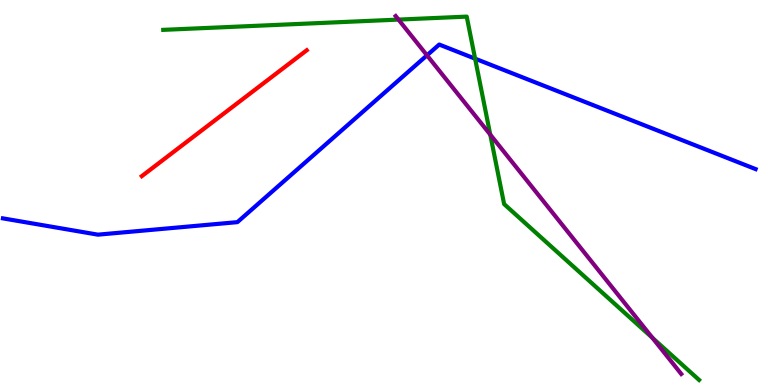[{'lines': ['blue', 'red'], 'intersections': []}, {'lines': ['green', 'red'], 'intersections': []}, {'lines': ['purple', 'red'], 'intersections': []}, {'lines': ['blue', 'green'], 'intersections': [{'x': 6.13, 'y': 8.48}]}, {'lines': ['blue', 'purple'], 'intersections': [{'x': 5.51, 'y': 8.56}]}, {'lines': ['green', 'purple'], 'intersections': [{'x': 5.14, 'y': 9.49}, {'x': 6.33, 'y': 6.5}, {'x': 8.42, 'y': 1.22}]}]